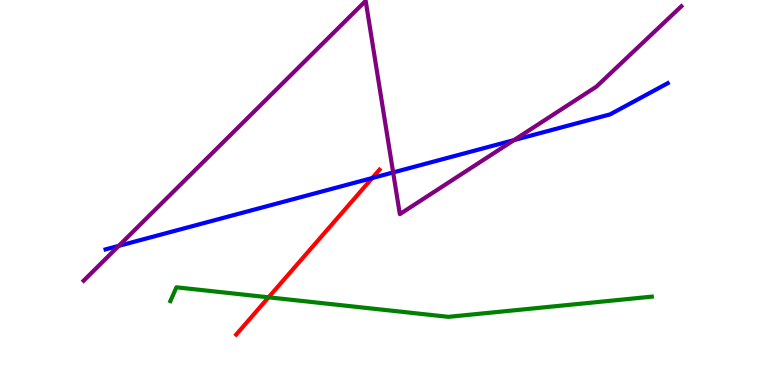[{'lines': ['blue', 'red'], 'intersections': [{'x': 4.8, 'y': 5.38}]}, {'lines': ['green', 'red'], 'intersections': [{'x': 3.47, 'y': 2.28}]}, {'lines': ['purple', 'red'], 'intersections': []}, {'lines': ['blue', 'green'], 'intersections': []}, {'lines': ['blue', 'purple'], 'intersections': [{'x': 1.53, 'y': 3.61}, {'x': 5.07, 'y': 5.52}, {'x': 6.63, 'y': 6.36}]}, {'lines': ['green', 'purple'], 'intersections': []}]